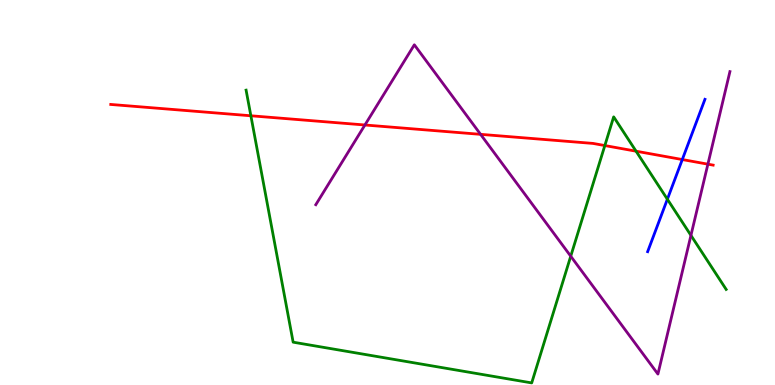[{'lines': ['blue', 'red'], 'intersections': [{'x': 8.8, 'y': 5.86}]}, {'lines': ['green', 'red'], 'intersections': [{'x': 3.24, 'y': 6.99}, {'x': 7.8, 'y': 6.22}, {'x': 8.21, 'y': 6.07}]}, {'lines': ['purple', 'red'], 'intersections': [{'x': 4.71, 'y': 6.75}, {'x': 6.2, 'y': 6.51}, {'x': 9.13, 'y': 5.74}]}, {'lines': ['blue', 'green'], 'intersections': [{'x': 8.61, 'y': 4.83}]}, {'lines': ['blue', 'purple'], 'intersections': []}, {'lines': ['green', 'purple'], 'intersections': [{'x': 7.36, 'y': 3.35}, {'x': 8.92, 'y': 3.89}]}]